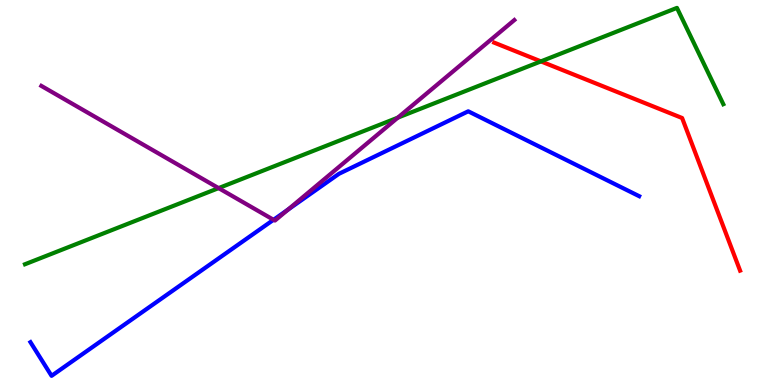[{'lines': ['blue', 'red'], 'intersections': []}, {'lines': ['green', 'red'], 'intersections': [{'x': 6.98, 'y': 8.41}]}, {'lines': ['purple', 'red'], 'intersections': []}, {'lines': ['blue', 'green'], 'intersections': []}, {'lines': ['blue', 'purple'], 'intersections': [{'x': 3.53, 'y': 4.29}, {'x': 3.72, 'y': 4.55}]}, {'lines': ['green', 'purple'], 'intersections': [{'x': 2.82, 'y': 5.11}, {'x': 5.13, 'y': 6.94}]}]